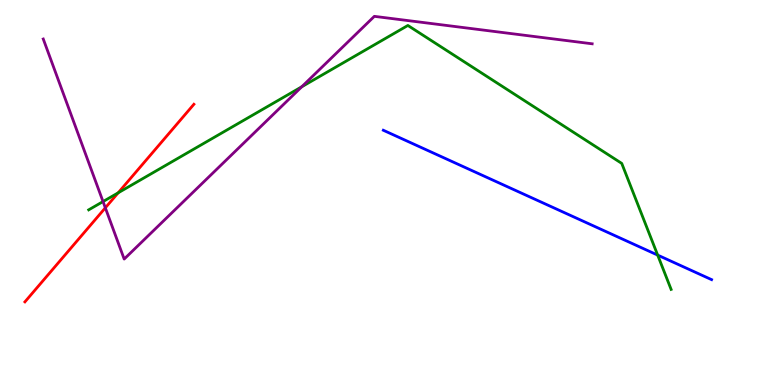[{'lines': ['blue', 'red'], 'intersections': []}, {'lines': ['green', 'red'], 'intersections': [{'x': 1.52, 'y': 4.99}]}, {'lines': ['purple', 'red'], 'intersections': [{'x': 1.36, 'y': 4.6}]}, {'lines': ['blue', 'green'], 'intersections': [{'x': 8.49, 'y': 3.37}]}, {'lines': ['blue', 'purple'], 'intersections': []}, {'lines': ['green', 'purple'], 'intersections': [{'x': 1.33, 'y': 4.76}, {'x': 3.89, 'y': 7.75}]}]